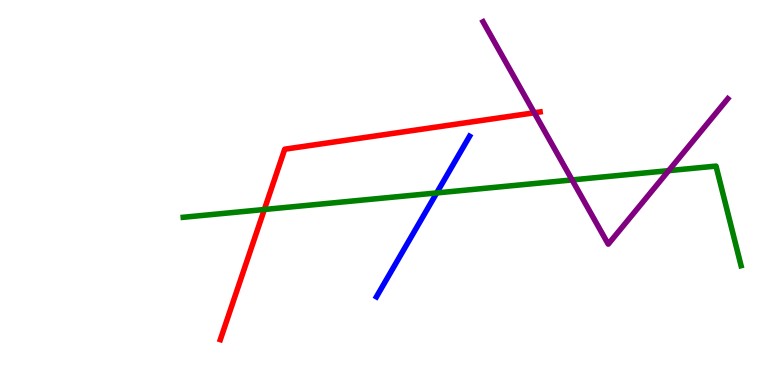[{'lines': ['blue', 'red'], 'intersections': []}, {'lines': ['green', 'red'], 'intersections': [{'x': 3.41, 'y': 4.56}]}, {'lines': ['purple', 'red'], 'intersections': [{'x': 6.89, 'y': 7.07}]}, {'lines': ['blue', 'green'], 'intersections': [{'x': 5.63, 'y': 4.99}]}, {'lines': ['blue', 'purple'], 'intersections': []}, {'lines': ['green', 'purple'], 'intersections': [{'x': 7.38, 'y': 5.33}, {'x': 8.63, 'y': 5.57}]}]